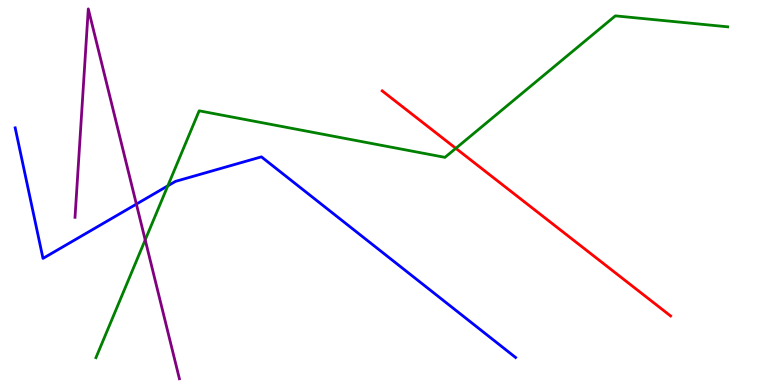[{'lines': ['blue', 'red'], 'intersections': []}, {'lines': ['green', 'red'], 'intersections': [{'x': 5.88, 'y': 6.15}]}, {'lines': ['purple', 'red'], 'intersections': []}, {'lines': ['blue', 'green'], 'intersections': [{'x': 2.17, 'y': 5.17}]}, {'lines': ['blue', 'purple'], 'intersections': [{'x': 1.76, 'y': 4.7}]}, {'lines': ['green', 'purple'], 'intersections': [{'x': 1.87, 'y': 3.77}]}]